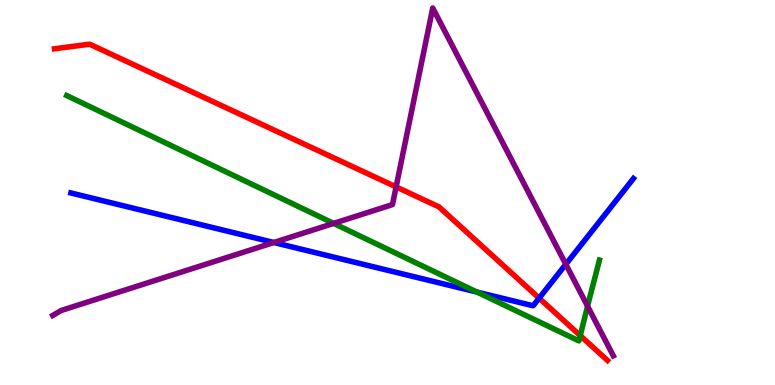[{'lines': ['blue', 'red'], 'intersections': [{'x': 6.96, 'y': 2.26}]}, {'lines': ['green', 'red'], 'intersections': [{'x': 7.49, 'y': 1.28}]}, {'lines': ['purple', 'red'], 'intersections': [{'x': 5.11, 'y': 5.15}]}, {'lines': ['blue', 'green'], 'intersections': [{'x': 6.16, 'y': 2.41}]}, {'lines': ['blue', 'purple'], 'intersections': [{'x': 3.53, 'y': 3.7}, {'x': 7.3, 'y': 3.14}]}, {'lines': ['green', 'purple'], 'intersections': [{'x': 4.3, 'y': 4.2}, {'x': 7.58, 'y': 2.05}]}]